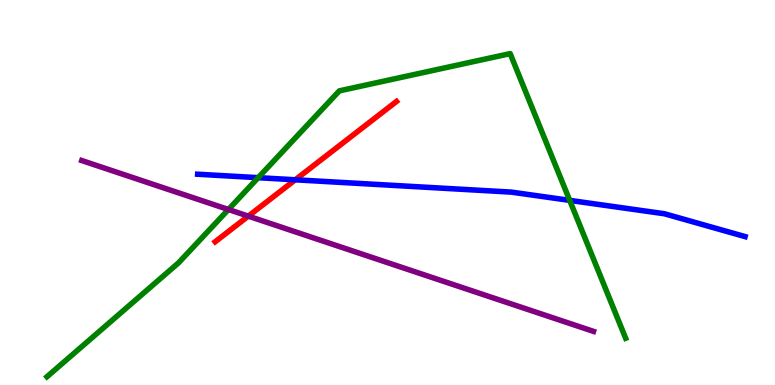[{'lines': ['blue', 'red'], 'intersections': [{'x': 3.81, 'y': 5.33}]}, {'lines': ['green', 'red'], 'intersections': []}, {'lines': ['purple', 'red'], 'intersections': [{'x': 3.2, 'y': 4.39}]}, {'lines': ['blue', 'green'], 'intersections': [{'x': 3.33, 'y': 5.39}, {'x': 7.35, 'y': 4.8}]}, {'lines': ['blue', 'purple'], 'intersections': []}, {'lines': ['green', 'purple'], 'intersections': [{'x': 2.95, 'y': 4.56}]}]